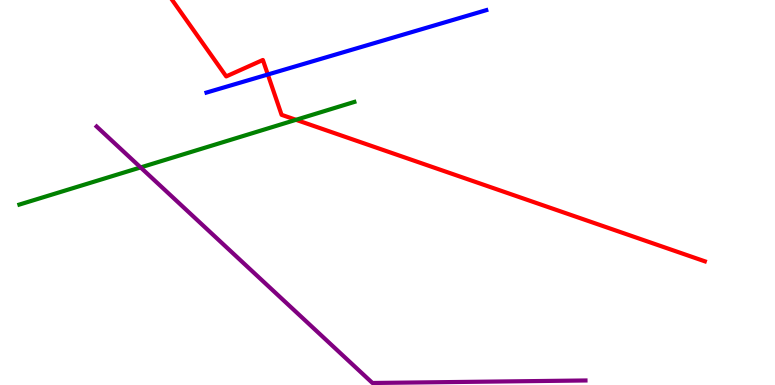[{'lines': ['blue', 'red'], 'intersections': [{'x': 3.46, 'y': 8.06}]}, {'lines': ['green', 'red'], 'intersections': [{'x': 3.82, 'y': 6.89}]}, {'lines': ['purple', 'red'], 'intersections': []}, {'lines': ['blue', 'green'], 'intersections': []}, {'lines': ['blue', 'purple'], 'intersections': []}, {'lines': ['green', 'purple'], 'intersections': [{'x': 1.81, 'y': 5.65}]}]